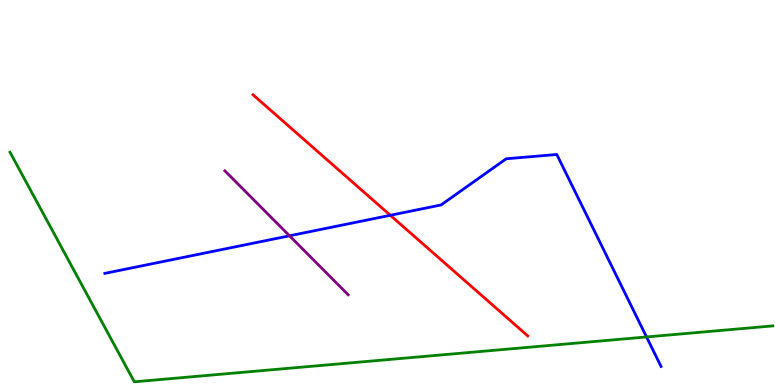[{'lines': ['blue', 'red'], 'intersections': [{'x': 5.04, 'y': 4.41}]}, {'lines': ['green', 'red'], 'intersections': []}, {'lines': ['purple', 'red'], 'intersections': []}, {'lines': ['blue', 'green'], 'intersections': [{'x': 8.34, 'y': 1.25}]}, {'lines': ['blue', 'purple'], 'intersections': [{'x': 3.74, 'y': 3.88}]}, {'lines': ['green', 'purple'], 'intersections': []}]